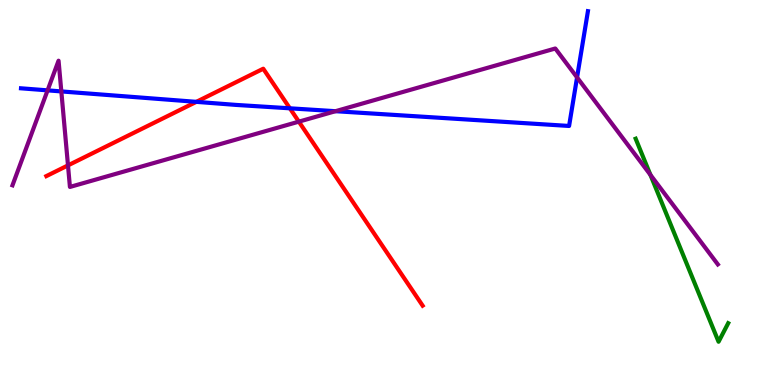[{'lines': ['blue', 'red'], 'intersections': [{'x': 2.53, 'y': 7.35}, {'x': 3.74, 'y': 7.19}]}, {'lines': ['green', 'red'], 'intersections': []}, {'lines': ['purple', 'red'], 'intersections': [{'x': 0.877, 'y': 5.7}, {'x': 3.86, 'y': 6.84}]}, {'lines': ['blue', 'green'], 'intersections': []}, {'lines': ['blue', 'purple'], 'intersections': [{'x': 0.614, 'y': 7.65}, {'x': 0.791, 'y': 7.63}, {'x': 4.33, 'y': 7.11}, {'x': 7.45, 'y': 7.99}]}, {'lines': ['green', 'purple'], 'intersections': [{'x': 8.39, 'y': 5.46}]}]